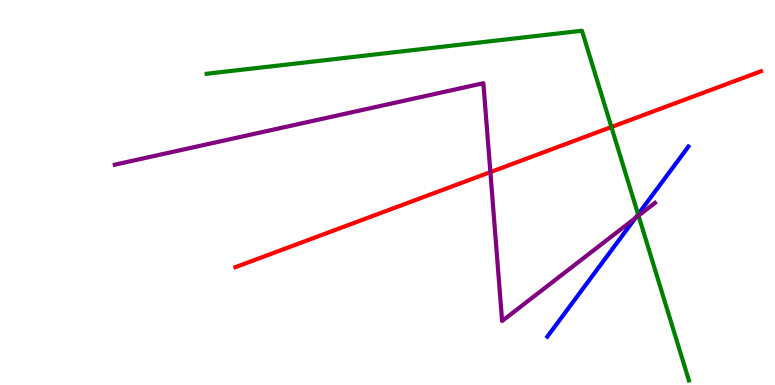[{'lines': ['blue', 'red'], 'intersections': []}, {'lines': ['green', 'red'], 'intersections': [{'x': 7.89, 'y': 6.7}]}, {'lines': ['purple', 'red'], 'intersections': [{'x': 6.33, 'y': 5.53}]}, {'lines': ['blue', 'green'], 'intersections': [{'x': 8.23, 'y': 4.43}]}, {'lines': ['blue', 'purple'], 'intersections': [{'x': 8.2, 'y': 4.34}]}, {'lines': ['green', 'purple'], 'intersections': [{'x': 8.24, 'y': 4.4}]}]